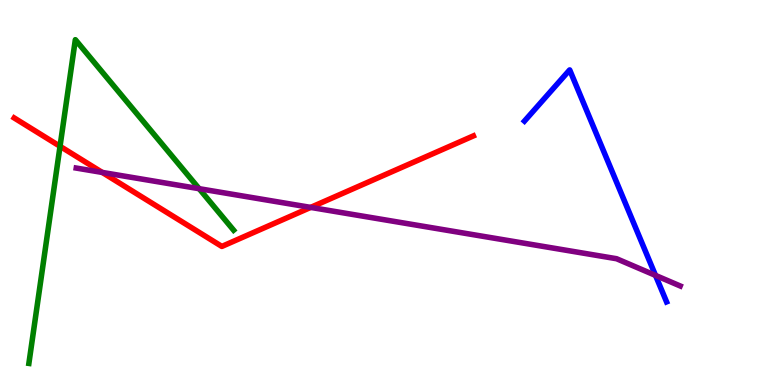[{'lines': ['blue', 'red'], 'intersections': []}, {'lines': ['green', 'red'], 'intersections': [{'x': 0.775, 'y': 6.2}]}, {'lines': ['purple', 'red'], 'intersections': [{'x': 1.32, 'y': 5.52}, {'x': 4.01, 'y': 4.61}]}, {'lines': ['blue', 'green'], 'intersections': []}, {'lines': ['blue', 'purple'], 'intersections': [{'x': 8.46, 'y': 2.85}]}, {'lines': ['green', 'purple'], 'intersections': [{'x': 2.57, 'y': 5.1}]}]